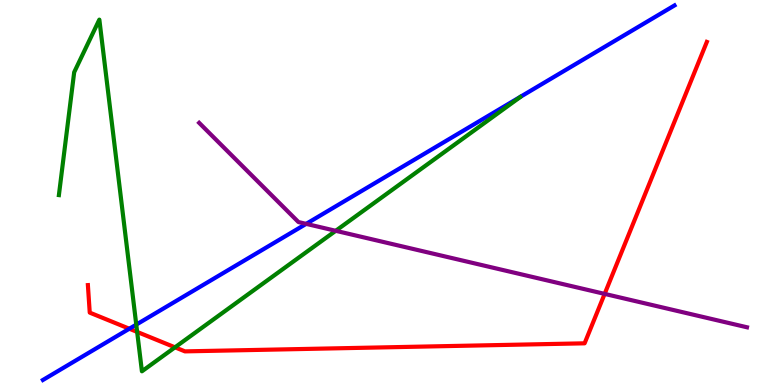[{'lines': ['blue', 'red'], 'intersections': [{'x': 1.67, 'y': 1.46}]}, {'lines': ['green', 'red'], 'intersections': [{'x': 1.77, 'y': 1.38}, {'x': 2.26, 'y': 0.979}]}, {'lines': ['purple', 'red'], 'intersections': [{'x': 7.8, 'y': 2.37}]}, {'lines': ['blue', 'green'], 'intersections': [{'x': 1.76, 'y': 1.57}]}, {'lines': ['blue', 'purple'], 'intersections': [{'x': 3.95, 'y': 4.19}]}, {'lines': ['green', 'purple'], 'intersections': [{'x': 4.33, 'y': 4.01}]}]